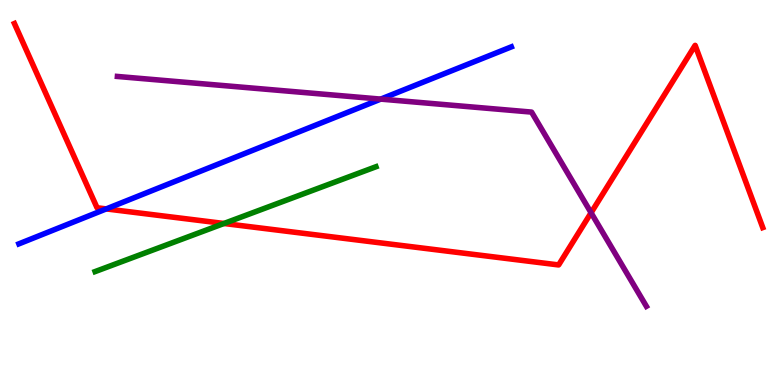[{'lines': ['blue', 'red'], 'intersections': [{'x': 1.37, 'y': 4.57}]}, {'lines': ['green', 'red'], 'intersections': [{'x': 2.89, 'y': 4.2}]}, {'lines': ['purple', 'red'], 'intersections': [{'x': 7.63, 'y': 4.47}]}, {'lines': ['blue', 'green'], 'intersections': []}, {'lines': ['blue', 'purple'], 'intersections': [{'x': 4.91, 'y': 7.43}]}, {'lines': ['green', 'purple'], 'intersections': []}]